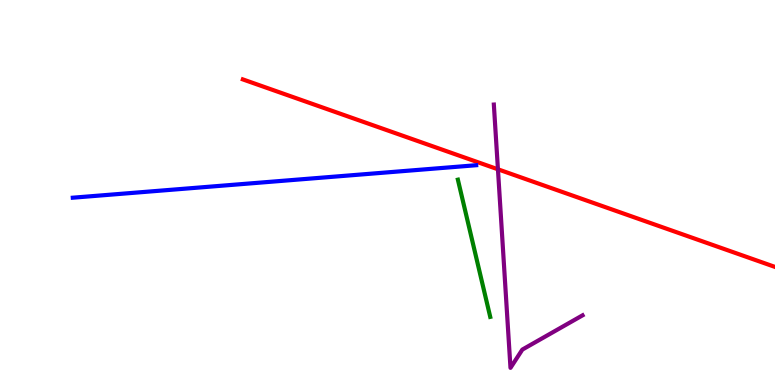[{'lines': ['blue', 'red'], 'intersections': []}, {'lines': ['green', 'red'], 'intersections': []}, {'lines': ['purple', 'red'], 'intersections': [{'x': 6.42, 'y': 5.6}]}, {'lines': ['blue', 'green'], 'intersections': []}, {'lines': ['blue', 'purple'], 'intersections': []}, {'lines': ['green', 'purple'], 'intersections': []}]